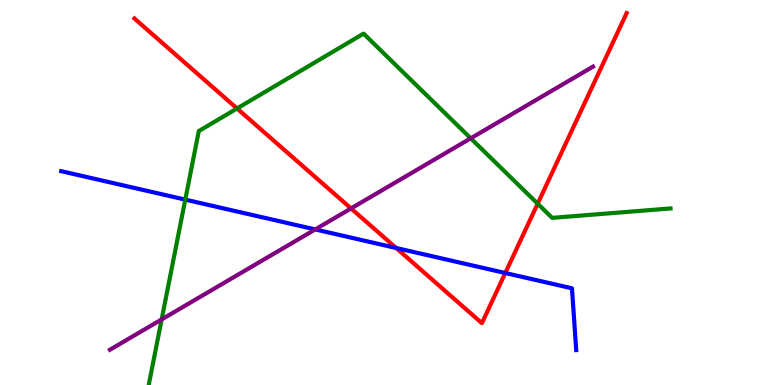[{'lines': ['blue', 'red'], 'intersections': [{'x': 5.11, 'y': 3.56}, {'x': 6.52, 'y': 2.91}]}, {'lines': ['green', 'red'], 'intersections': [{'x': 3.06, 'y': 7.18}, {'x': 6.94, 'y': 4.71}]}, {'lines': ['purple', 'red'], 'intersections': [{'x': 4.53, 'y': 4.59}]}, {'lines': ['blue', 'green'], 'intersections': [{'x': 2.39, 'y': 4.82}]}, {'lines': ['blue', 'purple'], 'intersections': [{'x': 4.07, 'y': 4.04}]}, {'lines': ['green', 'purple'], 'intersections': [{'x': 2.09, 'y': 1.7}, {'x': 6.07, 'y': 6.41}]}]